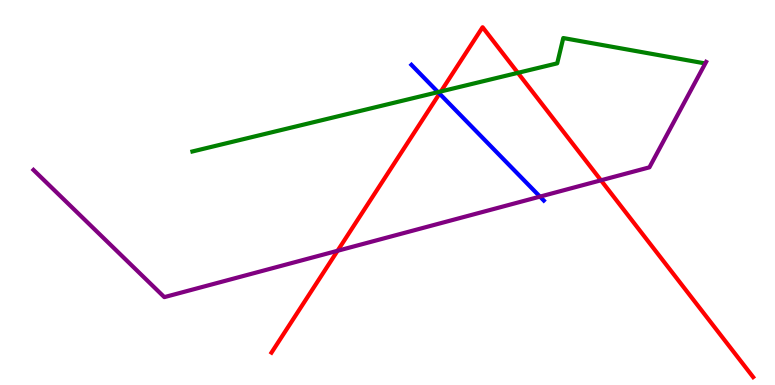[{'lines': ['blue', 'red'], 'intersections': [{'x': 5.67, 'y': 7.57}]}, {'lines': ['green', 'red'], 'intersections': [{'x': 5.69, 'y': 7.63}, {'x': 6.68, 'y': 8.11}]}, {'lines': ['purple', 'red'], 'intersections': [{'x': 4.36, 'y': 3.49}, {'x': 7.75, 'y': 5.32}]}, {'lines': ['blue', 'green'], 'intersections': [{'x': 5.65, 'y': 7.61}]}, {'lines': ['blue', 'purple'], 'intersections': [{'x': 6.97, 'y': 4.89}]}, {'lines': ['green', 'purple'], 'intersections': []}]